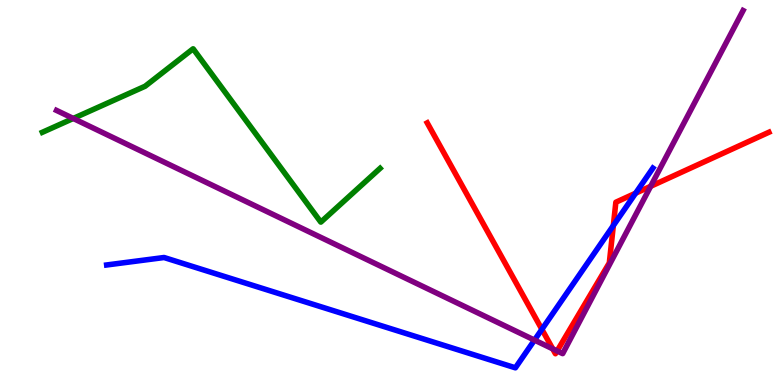[{'lines': ['blue', 'red'], 'intersections': [{'x': 6.99, 'y': 1.45}, {'x': 7.91, 'y': 4.14}, {'x': 8.2, 'y': 4.98}]}, {'lines': ['green', 'red'], 'intersections': []}, {'lines': ['purple', 'red'], 'intersections': [{'x': 7.13, 'y': 0.939}, {'x': 7.19, 'y': 0.884}, {'x': 8.4, 'y': 5.16}]}, {'lines': ['blue', 'green'], 'intersections': []}, {'lines': ['blue', 'purple'], 'intersections': [{'x': 6.9, 'y': 1.17}]}, {'lines': ['green', 'purple'], 'intersections': [{'x': 0.945, 'y': 6.92}]}]